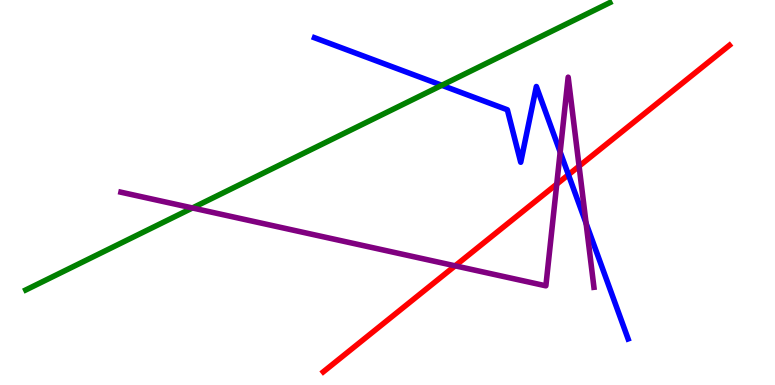[{'lines': ['blue', 'red'], 'intersections': [{'x': 7.33, 'y': 5.46}]}, {'lines': ['green', 'red'], 'intersections': []}, {'lines': ['purple', 'red'], 'intersections': [{'x': 5.87, 'y': 3.1}, {'x': 7.18, 'y': 5.22}, {'x': 7.47, 'y': 5.68}]}, {'lines': ['blue', 'green'], 'intersections': [{'x': 5.7, 'y': 7.78}]}, {'lines': ['blue', 'purple'], 'intersections': [{'x': 7.23, 'y': 6.05}, {'x': 7.56, 'y': 4.2}]}, {'lines': ['green', 'purple'], 'intersections': [{'x': 2.48, 'y': 4.6}]}]